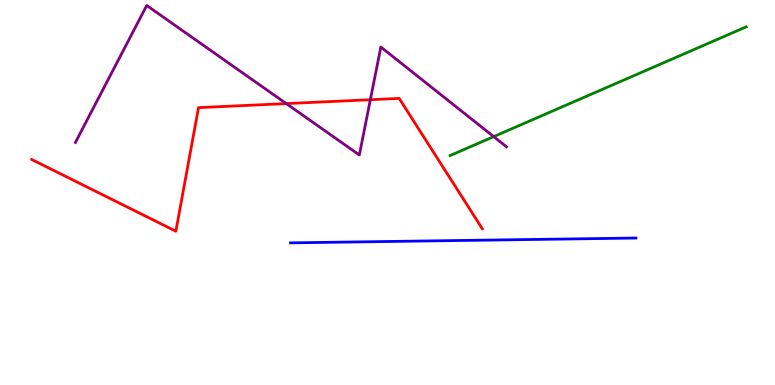[{'lines': ['blue', 'red'], 'intersections': []}, {'lines': ['green', 'red'], 'intersections': []}, {'lines': ['purple', 'red'], 'intersections': [{'x': 3.69, 'y': 7.31}, {'x': 4.78, 'y': 7.41}]}, {'lines': ['blue', 'green'], 'intersections': []}, {'lines': ['blue', 'purple'], 'intersections': []}, {'lines': ['green', 'purple'], 'intersections': [{'x': 6.37, 'y': 6.45}]}]